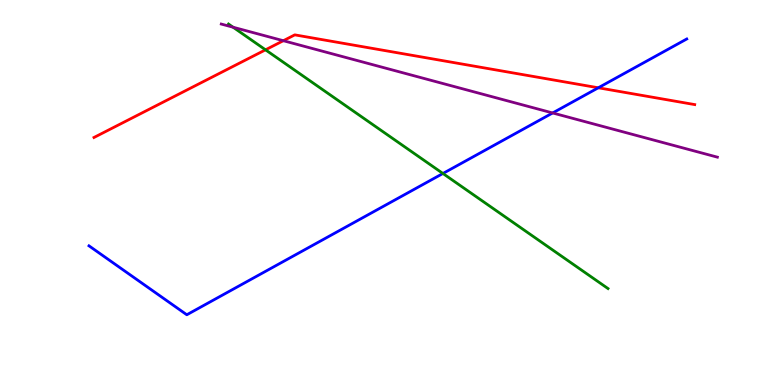[{'lines': ['blue', 'red'], 'intersections': [{'x': 7.72, 'y': 7.72}]}, {'lines': ['green', 'red'], 'intersections': [{'x': 3.43, 'y': 8.71}]}, {'lines': ['purple', 'red'], 'intersections': [{'x': 3.66, 'y': 8.94}]}, {'lines': ['blue', 'green'], 'intersections': [{'x': 5.72, 'y': 5.49}]}, {'lines': ['blue', 'purple'], 'intersections': [{'x': 7.13, 'y': 7.07}]}, {'lines': ['green', 'purple'], 'intersections': [{'x': 3.01, 'y': 9.29}]}]